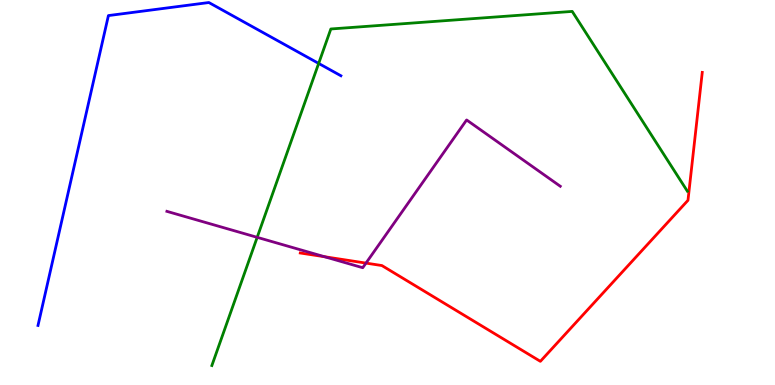[{'lines': ['blue', 'red'], 'intersections': []}, {'lines': ['green', 'red'], 'intersections': []}, {'lines': ['purple', 'red'], 'intersections': [{'x': 4.19, 'y': 3.33}, {'x': 4.72, 'y': 3.17}]}, {'lines': ['blue', 'green'], 'intersections': [{'x': 4.11, 'y': 8.35}]}, {'lines': ['blue', 'purple'], 'intersections': []}, {'lines': ['green', 'purple'], 'intersections': [{'x': 3.32, 'y': 3.84}]}]